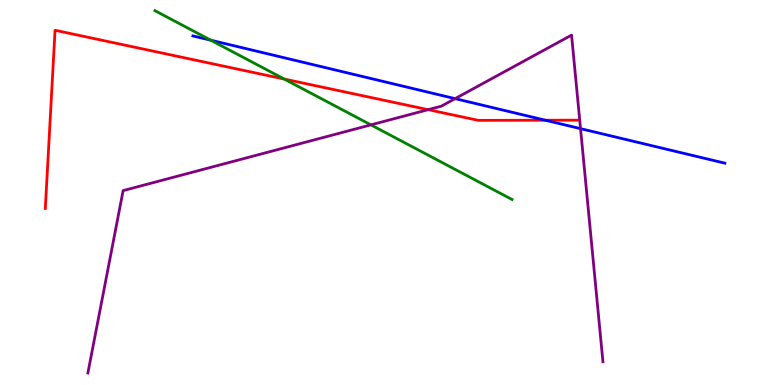[{'lines': ['blue', 'red'], 'intersections': [{'x': 7.04, 'y': 6.88}]}, {'lines': ['green', 'red'], 'intersections': [{'x': 3.67, 'y': 7.95}]}, {'lines': ['purple', 'red'], 'intersections': [{'x': 5.52, 'y': 7.15}]}, {'lines': ['blue', 'green'], 'intersections': [{'x': 2.72, 'y': 8.96}]}, {'lines': ['blue', 'purple'], 'intersections': [{'x': 5.87, 'y': 7.44}, {'x': 7.49, 'y': 6.66}]}, {'lines': ['green', 'purple'], 'intersections': [{'x': 4.79, 'y': 6.76}]}]